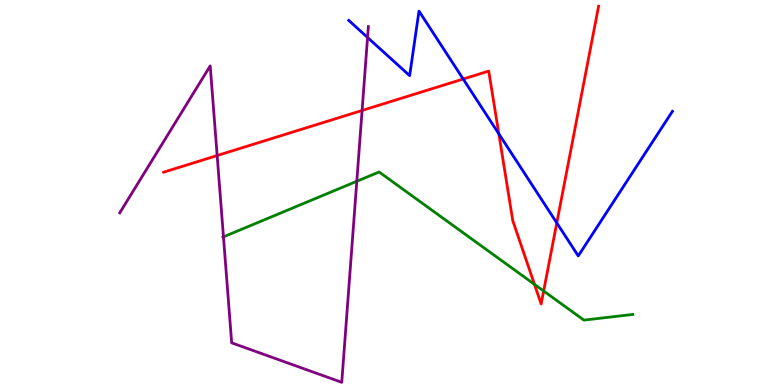[{'lines': ['blue', 'red'], 'intersections': [{'x': 5.98, 'y': 7.95}, {'x': 6.44, 'y': 6.52}, {'x': 7.18, 'y': 4.21}]}, {'lines': ['green', 'red'], 'intersections': [{'x': 6.9, 'y': 2.61}, {'x': 7.01, 'y': 2.44}]}, {'lines': ['purple', 'red'], 'intersections': [{'x': 2.8, 'y': 5.96}, {'x': 4.67, 'y': 7.13}]}, {'lines': ['blue', 'green'], 'intersections': []}, {'lines': ['blue', 'purple'], 'intersections': [{'x': 4.74, 'y': 9.03}]}, {'lines': ['green', 'purple'], 'intersections': [{'x': 2.88, 'y': 3.85}, {'x': 4.6, 'y': 5.29}]}]